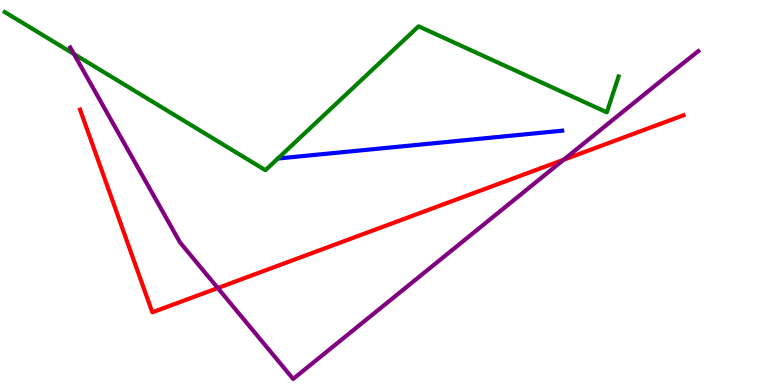[{'lines': ['blue', 'red'], 'intersections': []}, {'lines': ['green', 'red'], 'intersections': []}, {'lines': ['purple', 'red'], 'intersections': [{'x': 2.81, 'y': 2.52}, {'x': 7.27, 'y': 5.85}]}, {'lines': ['blue', 'green'], 'intersections': []}, {'lines': ['blue', 'purple'], 'intersections': []}, {'lines': ['green', 'purple'], 'intersections': [{'x': 0.954, 'y': 8.6}]}]